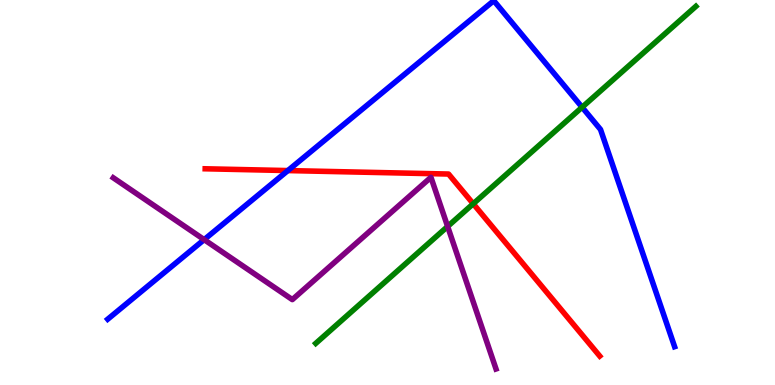[{'lines': ['blue', 'red'], 'intersections': [{'x': 3.71, 'y': 5.57}]}, {'lines': ['green', 'red'], 'intersections': [{'x': 6.11, 'y': 4.71}]}, {'lines': ['purple', 'red'], 'intersections': []}, {'lines': ['blue', 'green'], 'intersections': [{'x': 7.51, 'y': 7.21}]}, {'lines': ['blue', 'purple'], 'intersections': [{'x': 2.63, 'y': 3.78}]}, {'lines': ['green', 'purple'], 'intersections': [{'x': 5.78, 'y': 4.12}]}]